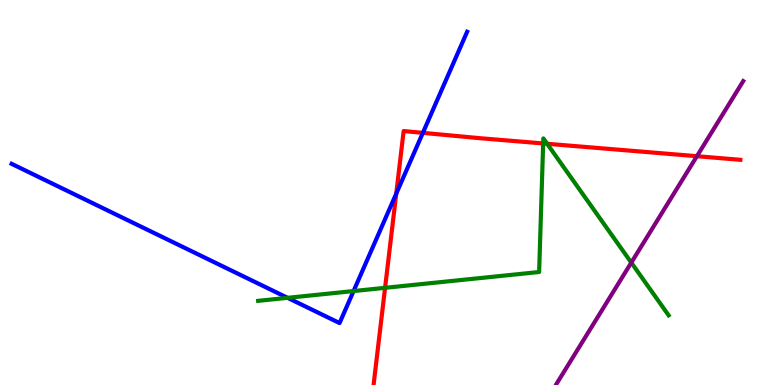[{'lines': ['blue', 'red'], 'intersections': [{'x': 5.11, 'y': 4.97}, {'x': 5.46, 'y': 6.55}]}, {'lines': ['green', 'red'], 'intersections': [{'x': 4.97, 'y': 2.52}, {'x': 7.01, 'y': 6.27}, {'x': 7.06, 'y': 6.27}]}, {'lines': ['purple', 'red'], 'intersections': [{'x': 8.99, 'y': 5.94}]}, {'lines': ['blue', 'green'], 'intersections': [{'x': 3.71, 'y': 2.26}, {'x': 4.56, 'y': 2.44}]}, {'lines': ['blue', 'purple'], 'intersections': []}, {'lines': ['green', 'purple'], 'intersections': [{'x': 8.15, 'y': 3.18}]}]